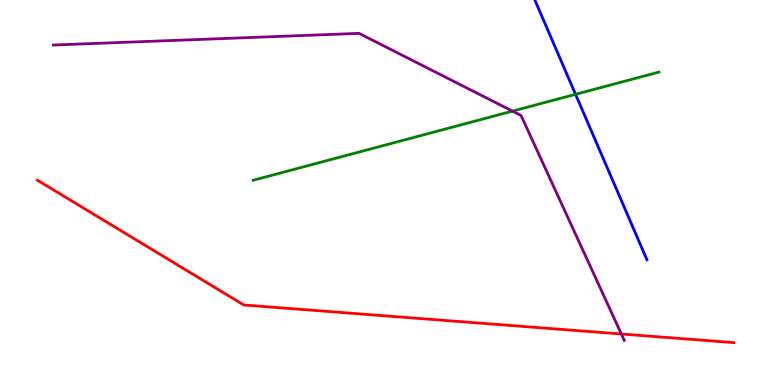[{'lines': ['blue', 'red'], 'intersections': []}, {'lines': ['green', 'red'], 'intersections': []}, {'lines': ['purple', 'red'], 'intersections': [{'x': 8.02, 'y': 1.32}]}, {'lines': ['blue', 'green'], 'intersections': [{'x': 7.43, 'y': 7.55}]}, {'lines': ['blue', 'purple'], 'intersections': []}, {'lines': ['green', 'purple'], 'intersections': [{'x': 6.61, 'y': 7.11}]}]